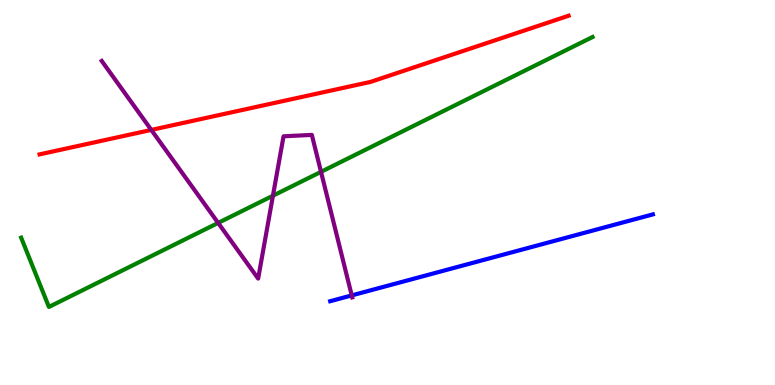[{'lines': ['blue', 'red'], 'intersections': []}, {'lines': ['green', 'red'], 'intersections': []}, {'lines': ['purple', 'red'], 'intersections': [{'x': 1.95, 'y': 6.63}]}, {'lines': ['blue', 'green'], 'intersections': []}, {'lines': ['blue', 'purple'], 'intersections': [{'x': 4.54, 'y': 2.33}]}, {'lines': ['green', 'purple'], 'intersections': [{'x': 2.81, 'y': 4.21}, {'x': 3.52, 'y': 4.92}, {'x': 4.14, 'y': 5.54}]}]